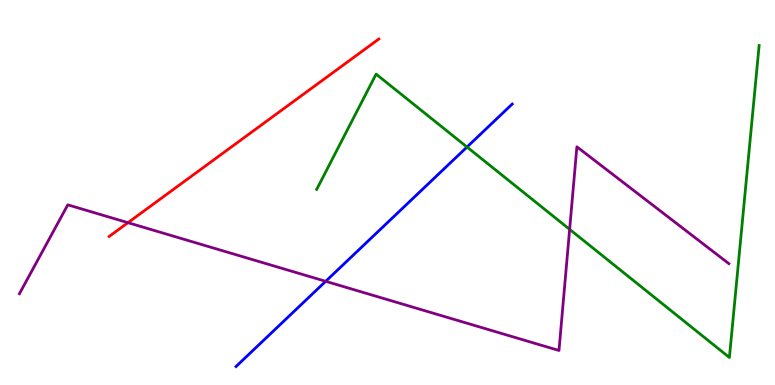[{'lines': ['blue', 'red'], 'intersections': []}, {'lines': ['green', 'red'], 'intersections': []}, {'lines': ['purple', 'red'], 'intersections': [{'x': 1.65, 'y': 4.22}]}, {'lines': ['blue', 'green'], 'intersections': [{'x': 6.03, 'y': 6.18}]}, {'lines': ['blue', 'purple'], 'intersections': [{'x': 4.2, 'y': 2.69}]}, {'lines': ['green', 'purple'], 'intersections': [{'x': 7.35, 'y': 4.04}]}]